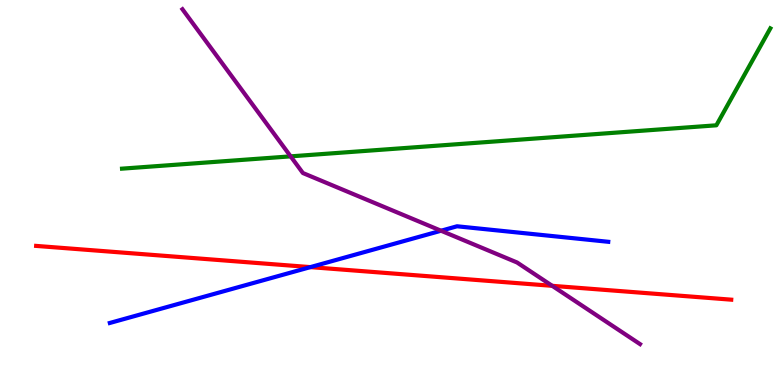[{'lines': ['blue', 'red'], 'intersections': [{'x': 4.01, 'y': 3.06}]}, {'lines': ['green', 'red'], 'intersections': []}, {'lines': ['purple', 'red'], 'intersections': [{'x': 7.13, 'y': 2.58}]}, {'lines': ['blue', 'green'], 'intersections': []}, {'lines': ['blue', 'purple'], 'intersections': [{'x': 5.69, 'y': 4.01}]}, {'lines': ['green', 'purple'], 'intersections': [{'x': 3.75, 'y': 5.94}]}]